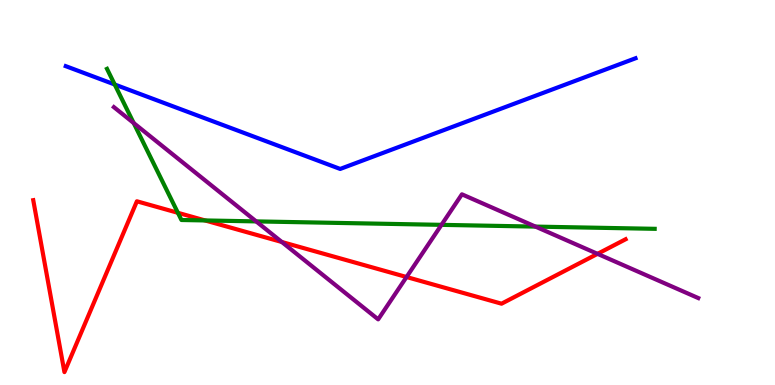[{'lines': ['blue', 'red'], 'intersections': []}, {'lines': ['green', 'red'], 'intersections': [{'x': 2.3, 'y': 4.47}, {'x': 2.65, 'y': 4.27}]}, {'lines': ['purple', 'red'], 'intersections': [{'x': 3.64, 'y': 3.71}, {'x': 5.25, 'y': 2.8}, {'x': 7.71, 'y': 3.41}]}, {'lines': ['blue', 'green'], 'intersections': [{'x': 1.48, 'y': 7.81}]}, {'lines': ['blue', 'purple'], 'intersections': []}, {'lines': ['green', 'purple'], 'intersections': [{'x': 1.73, 'y': 6.8}, {'x': 3.31, 'y': 4.25}, {'x': 5.7, 'y': 4.16}, {'x': 6.91, 'y': 4.11}]}]